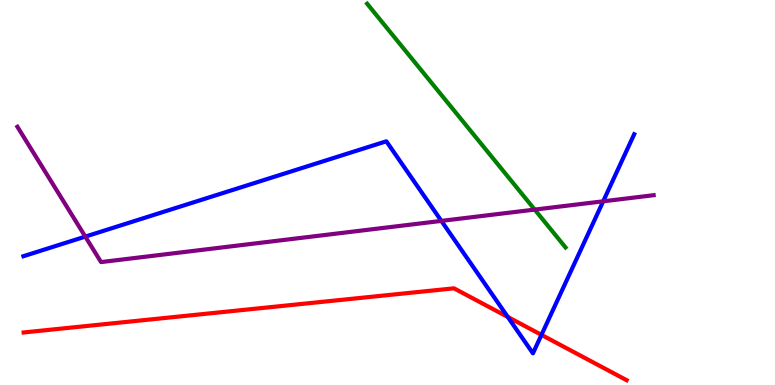[{'lines': ['blue', 'red'], 'intersections': [{'x': 6.55, 'y': 1.77}, {'x': 6.99, 'y': 1.3}]}, {'lines': ['green', 'red'], 'intersections': []}, {'lines': ['purple', 'red'], 'intersections': []}, {'lines': ['blue', 'green'], 'intersections': []}, {'lines': ['blue', 'purple'], 'intersections': [{'x': 1.1, 'y': 3.85}, {'x': 5.7, 'y': 4.26}, {'x': 7.78, 'y': 4.77}]}, {'lines': ['green', 'purple'], 'intersections': [{'x': 6.9, 'y': 4.56}]}]